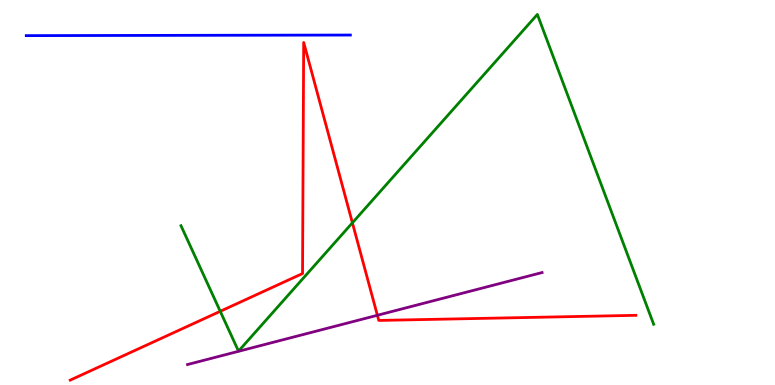[{'lines': ['blue', 'red'], 'intersections': []}, {'lines': ['green', 'red'], 'intersections': [{'x': 2.84, 'y': 1.91}, {'x': 4.55, 'y': 4.21}]}, {'lines': ['purple', 'red'], 'intersections': [{'x': 4.87, 'y': 1.81}]}, {'lines': ['blue', 'green'], 'intersections': []}, {'lines': ['blue', 'purple'], 'intersections': []}, {'lines': ['green', 'purple'], 'intersections': []}]